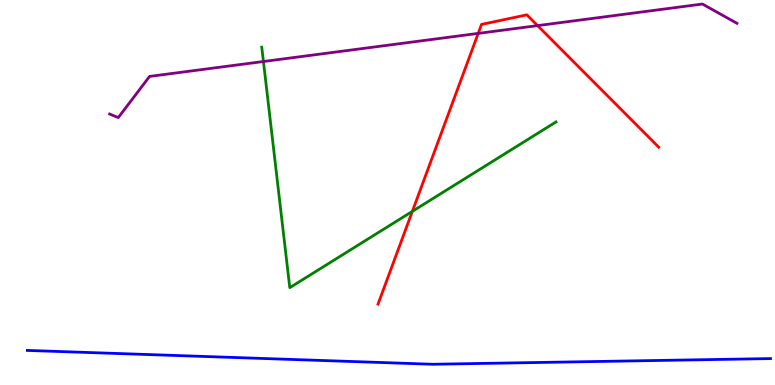[{'lines': ['blue', 'red'], 'intersections': []}, {'lines': ['green', 'red'], 'intersections': [{'x': 5.32, 'y': 4.51}]}, {'lines': ['purple', 'red'], 'intersections': [{'x': 6.17, 'y': 9.13}, {'x': 6.94, 'y': 9.33}]}, {'lines': ['blue', 'green'], 'intersections': []}, {'lines': ['blue', 'purple'], 'intersections': []}, {'lines': ['green', 'purple'], 'intersections': [{'x': 3.4, 'y': 8.4}]}]